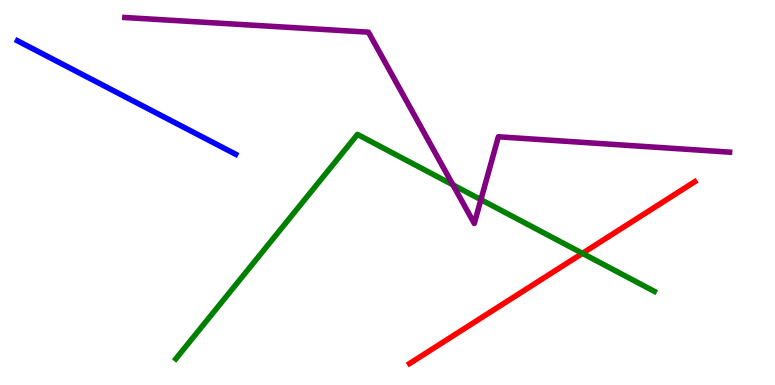[{'lines': ['blue', 'red'], 'intersections': []}, {'lines': ['green', 'red'], 'intersections': [{'x': 7.52, 'y': 3.42}]}, {'lines': ['purple', 'red'], 'intersections': []}, {'lines': ['blue', 'green'], 'intersections': []}, {'lines': ['blue', 'purple'], 'intersections': []}, {'lines': ['green', 'purple'], 'intersections': [{'x': 5.84, 'y': 5.2}, {'x': 6.21, 'y': 4.81}]}]